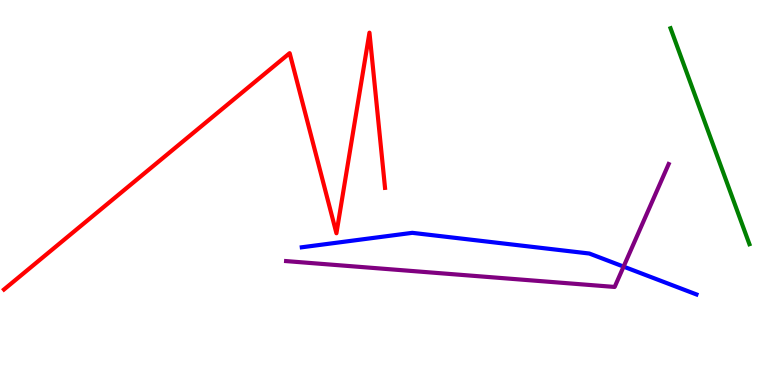[{'lines': ['blue', 'red'], 'intersections': []}, {'lines': ['green', 'red'], 'intersections': []}, {'lines': ['purple', 'red'], 'intersections': []}, {'lines': ['blue', 'green'], 'intersections': []}, {'lines': ['blue', 'purple'], 'intersections': [{'x': 8.05, 'y': 3.08}]}, {'lines': ['green', 'purple'], 'intersections': []}]